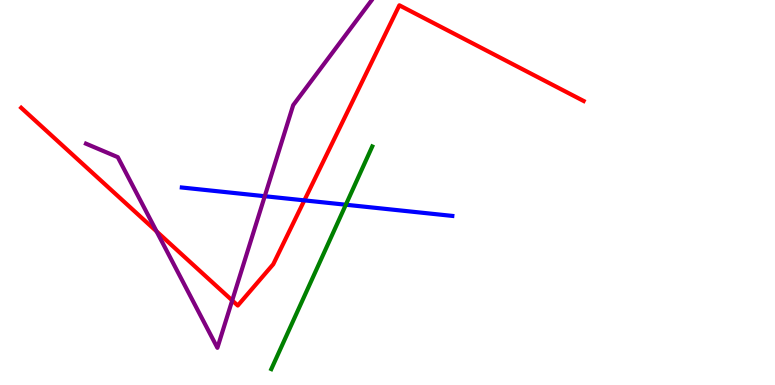[{'lines': ['blue', 'red'], 'intersections': [{'x': 3.93, 'y': 4.8}]}, {'lines': ['green', 'red'], 'intersections': []}, {'lines': ['purple', 'red'], 'intersections': [{'x': 2.02, 'y': 3.99}, {'x': 3.0, 'y': 2.2}]}, {'lines': ['blue', 'green'], 'intersections': [{'x': 4.46, 'y': 4.68}]}, {'lines': ['blue', 'purple'], 'intersections': [{'x': 3.42, 'y': 4.9}]}, {'lines': ['green', 'purple'], 'intersections': []}]